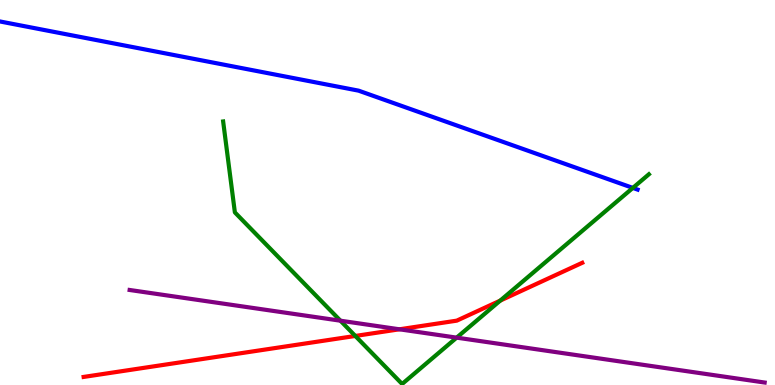[{'lines': ['blue', 'red'], 'intersections': []}, {'lines': ['green', 'red'], 'intersections': [{'x': 4.58, 'y': 1.27}, {'x': 6.45, 'y': 2.19}]}, {'lines': ['purple', 'red'], 'intersections': [{'x': 5.15, 'y': 1.45}]}, {'lines': ['blue', 'green'], 'intersections': [{'x': 8.17, 'y': 5.12}]}, {'lines': ['blue', 'purple'], 'intersections': []}, {'lines': ['green', 'purple'], 'intersections': [{'x': 4.39, 'y': 1.67}, {'x': 5.89, 'y': 1.23}]}]